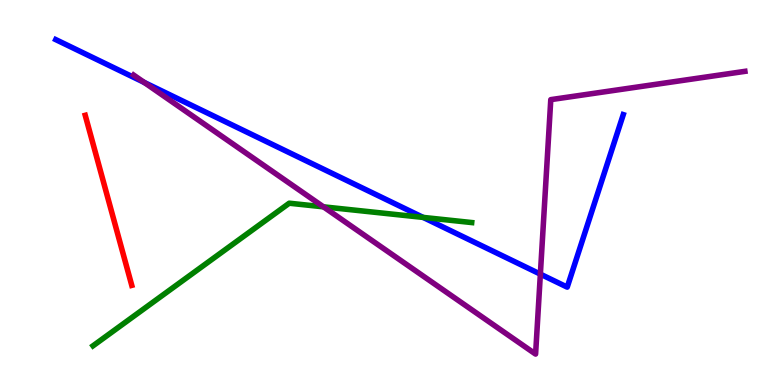[{'lines': ['blue', 'red'], 'intersections': []}, {'lines': ['green', 'red'], 'intersections': []}, {'lines': ['purple', 'red'], 'intersections': []}, {'lines': ['blue', 'green'], 'intersections': [{'x': 5.46, 'y': 4.35}]}, {'lines': ['blue', 'purple'], 'intersections': [{'x': 1.86, 'y': 7.86}, {'x': 6.97, 'y': 2.88}]}, {'lines': ['green', 'purple'], 'intersections': [{'x': 4.17, 'y': 4.63}]}]